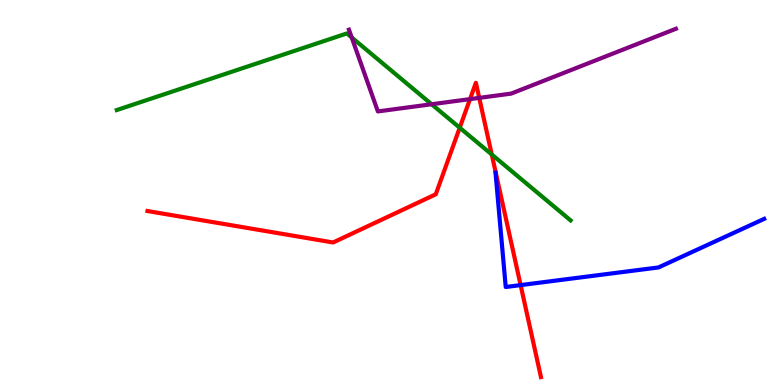[{'lines': ['blue', 'red'], 'intersections': [{'x': 6.72, 'y': 2.59}]}, {'lines': ['green', 'red'], 'intersections': [{'x': 5.93, 'y': 6.68}, {'x': 6.35, 'y': 5.99}]}, {'lines': ['purple', 'red'], 'intersections': [{'x': 6.06, 'y': 7.43}, {'x': 6.18, 'y': 7.46}]}, {'lines': ['blue', 'green'], 'intersections': []}, {'lines': ['blue', 'purple'], 'intersections': []}, {'lines': ['green', 'purple'], 'intersections': [{'x': 4.54, 'y': 9.03}, {'x': 5.57, 'y': 7.29}]}]